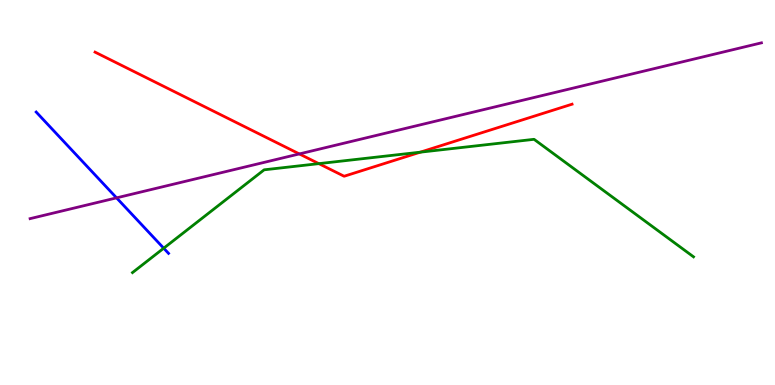[{'lines': ['blue', 'red'], 'intersections': []}, {'lines': ['green', 'red'], 'intersections': [{'x': 4.11, 'y': 5.75}, {'x': 5.42, 'y': 6.05}]}, {'lines': ['purple', 'red'], 'intersections': [{'x': 3.86, 'y': 6.0}]}, {'lines': ['blue', 'green'], 'intersections': [{'x': 2.11, 'y': 3.55}]}, {'lines': ['blue', 'purple'], 'intersections': [{'x': 1.5, 'y': 4.86}]}, {'lines': ['green', 'purple'], 'intersections': []}]